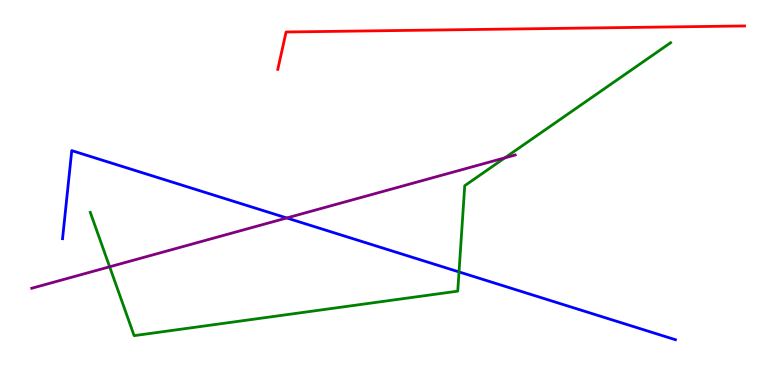[{'lines': ['blue', 'red'], 'intersections': []}, {'lines': ['green', 'red'], 'intersections': []}, {'lines': ['purple', 'red'], 'intersections': []}, {'lines': ['blue', 'green'], 'intersections': [{'x': 5.92, 'y': 2.94}]}, {'lines': ['blue', 'purple'], 'intersections': [{'x': 3.7, 'y': 4.34}]}, {'lines': ['green', 'purple'], 'intersections': [{'x': 1.41, 'y': 3.07}, {'x': 6.51, 'y': 5.9}]}]